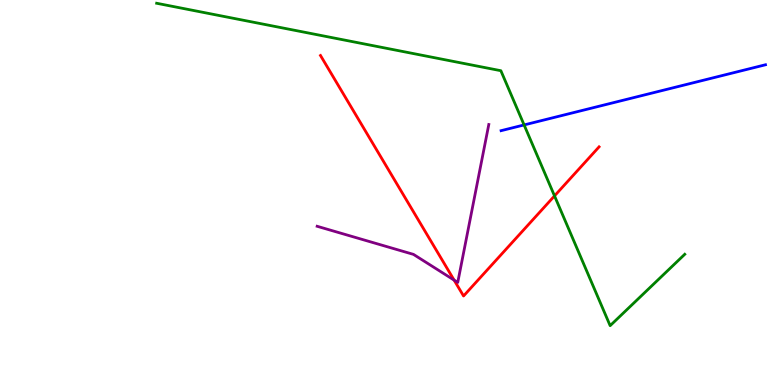[{'lines': ['blue', 'red'], 'intersections': []}, {'lines': ['green', 'red'], 'intersections': [{'x': 7.16, 'y': 4.91}]}, {'lines': ['purple', 'red'], 'intersections': [{'x': 5.86, 'y': 2.72}]}, {'lines': ['blue', 'green'], 'intersections': [{'x': 6.76, 'y': 6.75}]}, {'lines': ['blue', 'purple'], 'intersections': []}, {'lines': ['green', 'purple'], 'intersections': []}]